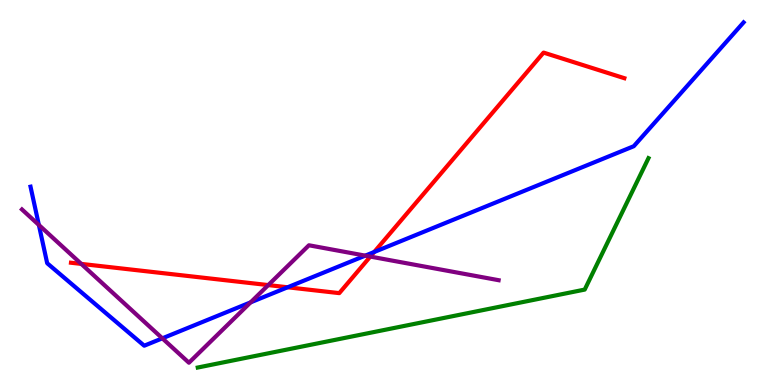[{'lines': ['blue', 'red'], 'intersections': [{'x': 3.71, 'y': 2.54}, {'x': 4.83, 'y': 3.45}]}, {'lines': ['green', 'red'], 'intersections': []}, {'lines': ['purple', 'red'], 'intersections': [{'x': 1.05, 'y': 3.15}, {'x': 3.46, 'y': 2.6}, {'x': 4.78, 'y': 3.34}]}, {'lines': ['blue', 'green'], 'intersections': []}, {'lines': ['blue', 'purple'], 'intersections': [{'x': 0.501, 'y': 4.16}, {'x': 2.09, 'y': 1.21}, {'x': 3.23, 'y': 2.15}, {'x': 4.71, 'y': 3.36}]}, {'lines': ['green', 'purple'], 'intersections': []}]